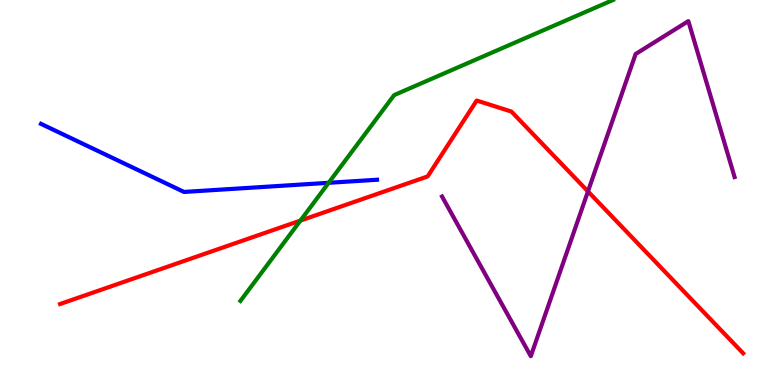[{'lines': ['blue', 'red'], 'intersections': []}, {'lines': ['green', 'red'], 'intersections': [{'x': 3.88, 'y': 4.27}]}, {'lines': ['purple', 'red'], 'intersections': [{'x': 7.59, 'y': 5.03}]}, {'lines': ['blue', 'green'], 'intersections': [{'x': 4.24, 'y': 5.25}]}, {'lines': ['blue', 'purple'], 'intersections': []}, {'lines': ['green', 'purple'], 'intersections': []}]